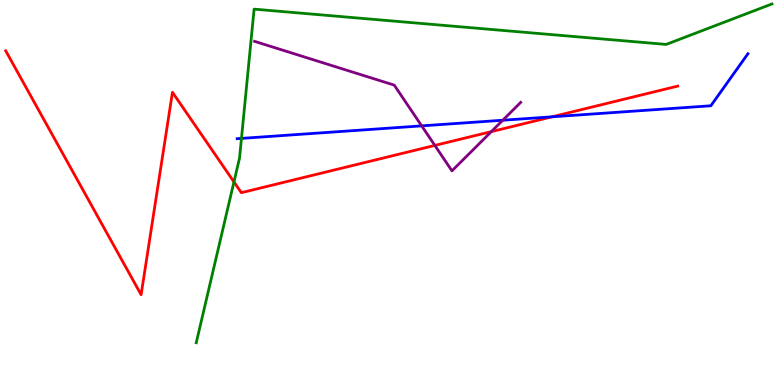[{'lines': ['blue', 'red'], 'intersections': [{'x': 7.12, 'y': 6.97}]}, {'lines': ['green', 'red'], 'intersections': [{'x': 3.02, 'y': 5.27}]}, {'lines': ['purple', 'red'], 'intersections': [{'x': 5.61, 'y': 6.22}, {'x': 6.34, 'y': 6.58}]}, {'lines': ['blue', 'green'], 'intersections': [{'x': 3.12, 'y': 6.41}]}, {'lines': ['blue', 'purple'], 'intersections': [{'x': 5.44, 'y': 6.73}, {'x': 6.49, 'y': 6.88}]}, {'lines': ['green', 'purple'], 'intersections': []}]